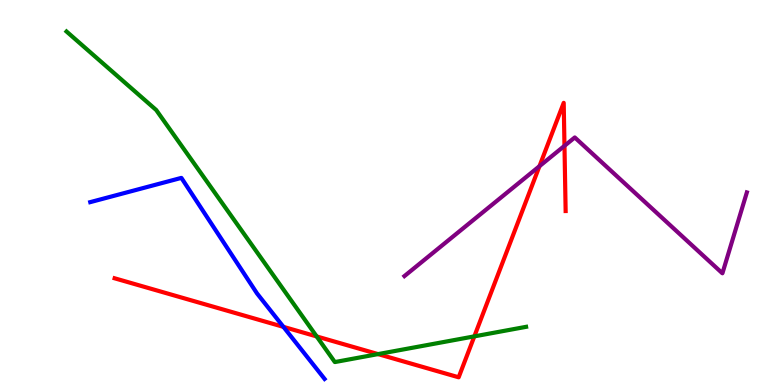[{'lines': ['blue', 'red'], 'intersections': [{'x': 3.66, 'y': 1.51}]}, {'lines': ['green', 'red'], 'intersections': [{'x': 4.09, 'y': 1.26}, {'x': 4.88, 'y': 0.803}, {'x': 6.12, 'y': 1.26}]}, {'lines': ['purple', 'red'], 'intersections': [{'x': 6.96, 'y': 5.68}, {'x': 7.28, 'y': 6.21}]}, {'lines': ['blue', 'green'], 'intersections': []}, {'lines': ['blue', 'purple'], 'intersections': []}, {'lines': ['green', 'purple'], 'intersections': []}]